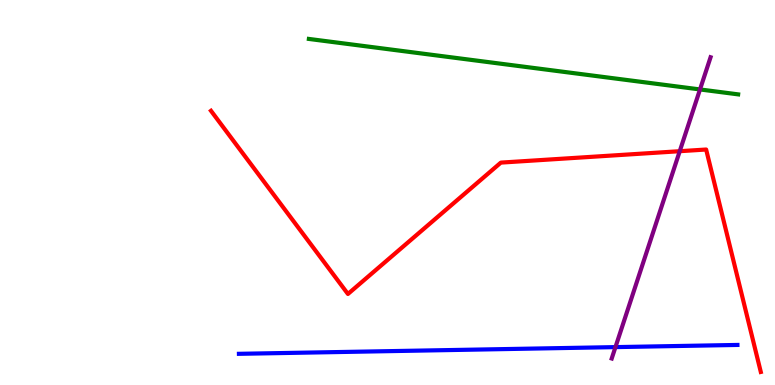[{'lines': ['blue', 'red'], 'intersections': []}, {'lines': ['green', 'red'], 'intersections': []}, {'lines': ['purple', 'red'], 'intersections': [{'x': 8.77, 'y': 6.07}]}, {'lines': ['blue', 'green'], 'intersections': []}, {'lines': ['blue', 'purple'], 'intersections': [{'x': 7.94, 'y': 0.984}]}, {'lines': ['green', 'purple'], 'intersections': [{'x': 9.03, 'y': 7.68}]}]